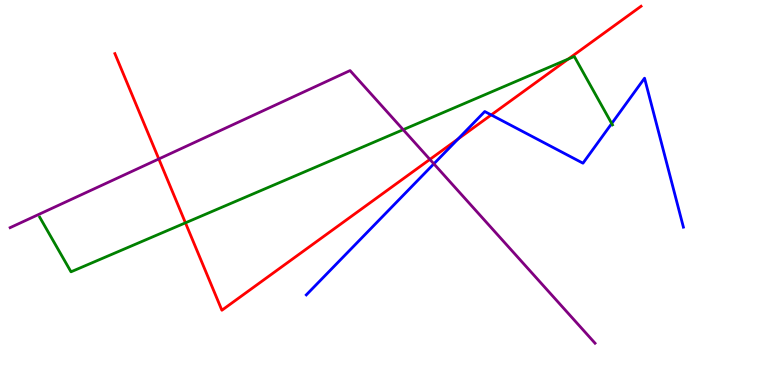[{'lines': ['blue', 'red'], 'intersections': [{'x': 5.91, 'y': 6.39}, {'x': 6.34, 'y': 7.01}]}, {'lines': ['green', 'red'], 'intersections': [{'x': 2.39, 'y': 4.21}, {'x': 7.33, 'y': 8.47}]}, {'lines': ['purple', 'red'], 'intersections': [{'x': 2.05, 'y': 5.87}, {'x': 5.55, 'y': 5.86}]}, {'lines': ['blue', 'green'], 'intersections': [{'x': 7.89, 'y': 6.79}]}, {'lines': ['blue', 'purple'], 'intersections': [{'x': 5.6, 'y': 5.74}]}, {'lines': ['green', 'purple'], 'intersections': [{'x': 5.2, 'y': 6.63}]}]